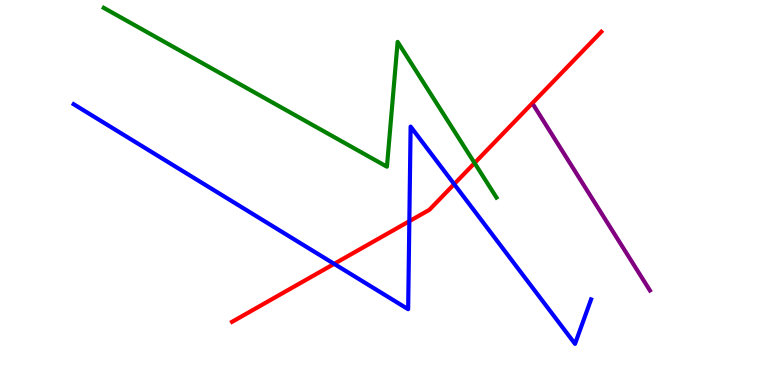[{'lines': ['blue', 'red'], 'intersections': [{'x': 4.31, 'y': 3.15}, {'x': 5.28, 'y': 4.25}, {'x': 5.86, 'y': 5.22}]}, {'lines': ['green', 'red'], 'intersections': [{'x': 6.12, 'y': 5.77}]}, {'lines': ['purple', 'red'], 'intersections': []}, {'lines': ['blue', 'green'], 'intersections': []}, {'lines': ['blue', 'purple'], 'intersections': []}, {'lines': ['green', 'purple'], 'intersections': []}]